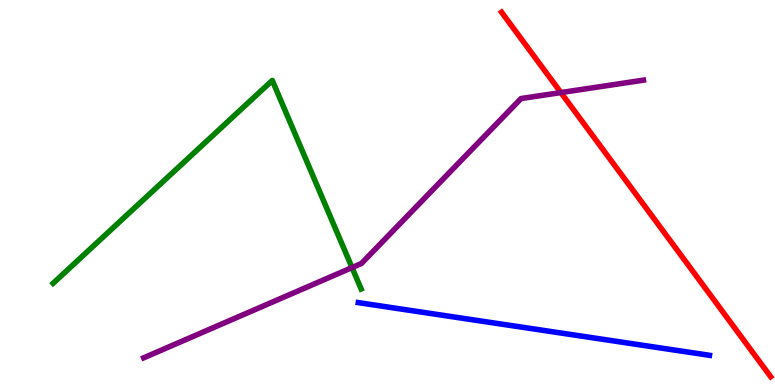[{'lines': ['blue', 'red'], 'intersections': []}, {'lines': ['green', 'red'], 'intersections': []}, {'lines': ['purple', 'red'], 'intersections': [{'x': 7.24, 'y': 7.6}]}, {'lines': ['blue', 'green'], 'intersections': []}, {'lines': ['blue', 'purple'], 'intersections': []}, {'lines': ['green', 'purple'], 'intersections': [{'x': 4.54, 'y': 3.05}]}]